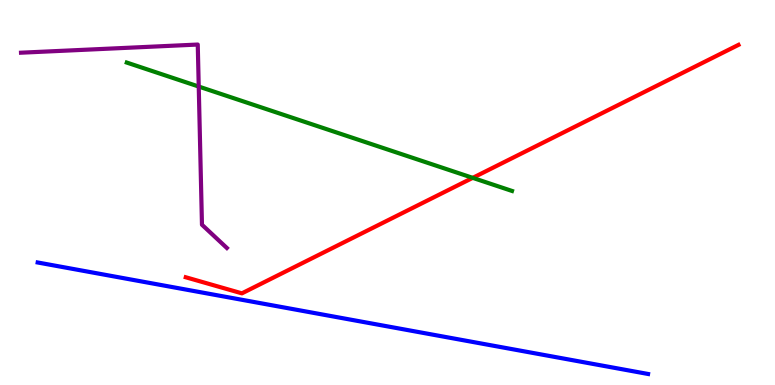[{'lines': ['blue', 'red'], 'intersections': []}, {'lines': ['green', 'red'], 'intersections': [{'x': 6.1, 'y': 5.38}]}, {'lines': ['purple', 'red'], 'intersections': []}, {'lines': ['blue', 'green'], 'intersections': []}, {'lines': ['blue', 'purple'], 'intersections': []}, {'lines': ['green', 'purple'], 'intersections': [{'x': 2.56, 'y': 7.75}]}]